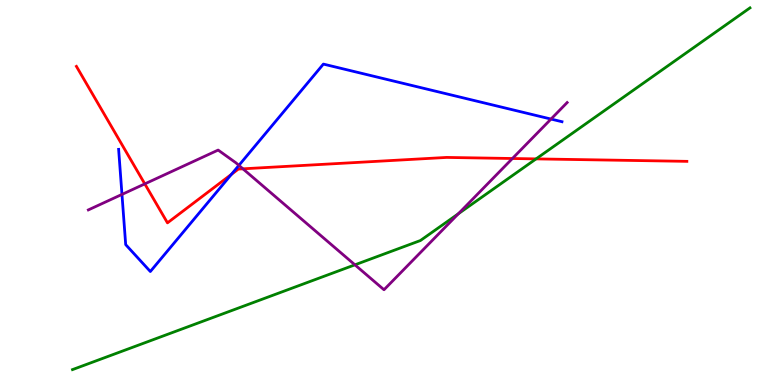[{'lines': ['blue', 'red'], 'intersections': [{'x': 2.99, 'y': 5.47}]}, {'lines': ['green', 'red'], 'intersections': [{'x': 6.92, 'y': 5.87}]}, {'lines': ['purple', 'red'], 'intersections': [{'x': 1.87, 'y': 5.22}, {'x': 3.13, 'y': 5.62}, {'x': 6.61, 'y': 5.88}]}, {'lines': ['blue', 'green'], 'intersections': []}, {'lines': ['blue', 'purple'], 'intersections': [{'x': 1.57, 'y': 4.95}, {'x': 3.08, 'y': 5.7}, {'x': 7.11, 'y': 6.91}]}, {'lines': ['green', 'purple'], 'intersections': [{'x': 4.58, 'y': 3.12}, {'x': 5.91, 'y': 4.45}]}]